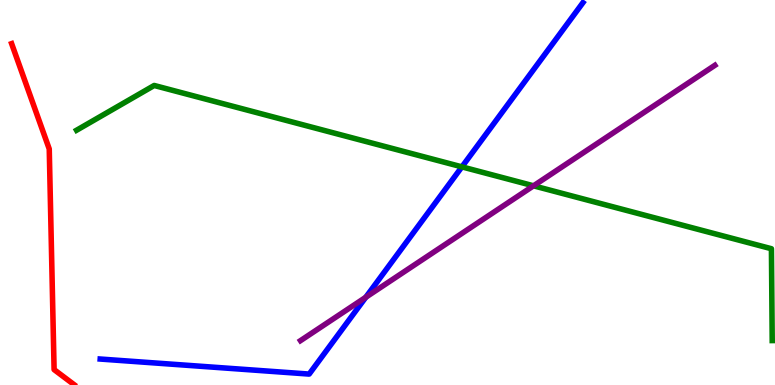[{'lines': ['blue', 'red'], 'intersections': []}, {'lines': ['green', 'red'], 'intersections': []}, {'lines': ['purple', 'red'], 'intersections': []}, {'lines': ['blue', 'green'], 'intersections': [{'x': 5.96, 'y': 5.67}]}, {'lines': ['blue', 'purple'], 'intersections': [{'x': 4.72, 'y': 2.28}]}, {'lines': ['green', 'purple'], 'intersections': [{'x': 6.88, 'y': 5.17}]}]